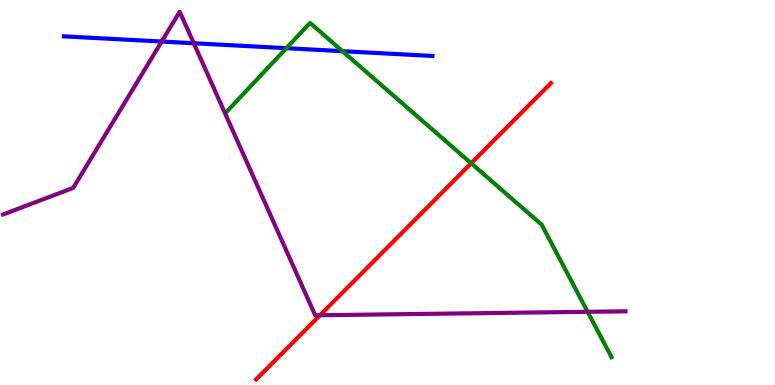[{'lines': ['blue', 'red'], 'intersections': []}, {'lines': ['green', 'red'], 'intersections': [{'x': 6.08, 'y': 5.76}]}, {'lines': ['purple', 'red'], 'intersections': [{'x': 4.13, 'y': 1.81}]}, {'lines': ['blue', 'green'], 'intersections': [{'x': 3.69, 'y': 8.75}, {'x': 4.42, 'y': 8.67}]}, {'lines': ['blue', 'purple'], 'intersections': [{'x': 2.09, 'y': 8.92}, {'x': 2.5, 'y': 8.88}]}, {'lines': ['green', 'purple'], 'intersections': [{'x': 7.58, 'y': 1.9}]}]